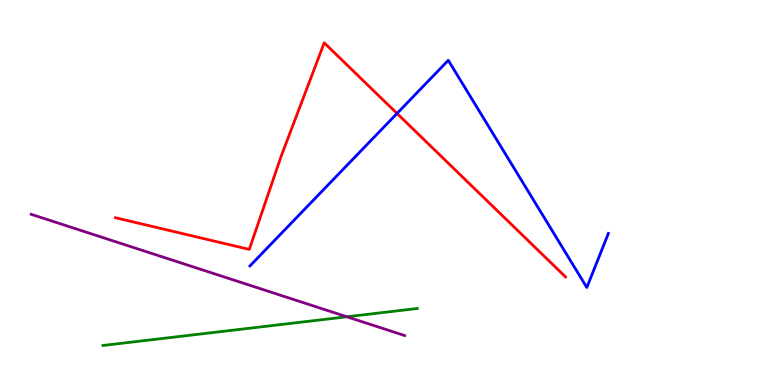[{'lines': ['blue', 'red'], 'intersections': [{'x': 5.12, 'y': 7.05}]}, {'lines': ['green', 'red'], 'intersections': []}, {'lines': ['purple', 'red'], 'intersections': []}, {'lines': ['blue', 'green'], 'intersections': []}, {'lines': ['blue', 'purple'], 'intersections': []}, {'lines': ['green', 'purple'], 'intersections': [{'x': 4.48, 'y': 1.77}]}]